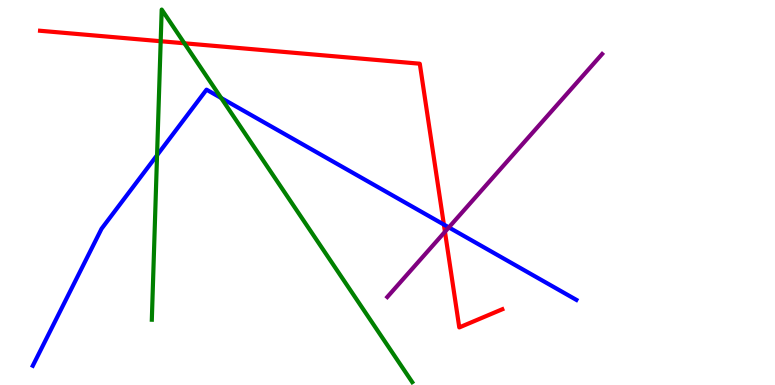[{'lines': ['blue', 'red'], 'intersections': [{'x': 5.73, 'y': 4.17}]}, {'lines': ['green', 'red'], 'intersections': [{'x': 2.07, 'y': 8.93}, {'x': 2.38, 'y': 8.88}]}, {'lines': ['purple', 'red'], 'intersections': [{'x': 5.74, 'y': 3.98}]}, {'lines': ['blue', 'green'], 'intersections': [{'x': 2.03, 'y': 5.97}, {'x': 2.85, 'y': 7.45}]}, {'lines': ['blue', 'purple'], 'intersections': [{'x': 5.79, 'y': 4.09}]}, {'lines': ['green', 'purple'], 'intersections': []}]